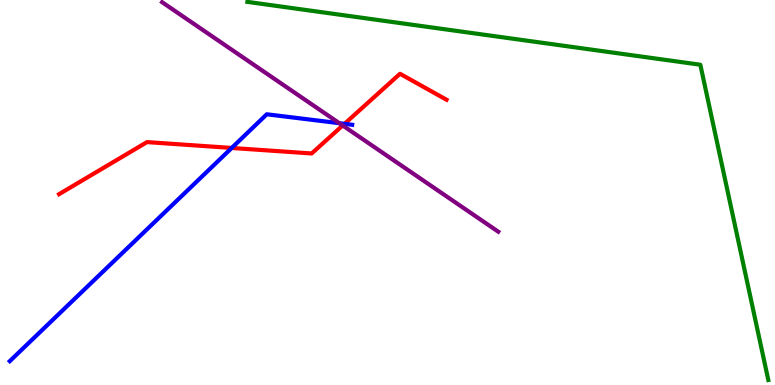[{'lines': ['blue', 'red'], 'intersections': [{'x': 2.99, 'y': 6.16}, {'x': 4.45, 'y': 6.78}]}, {'lines': ['green', 'red'], 'intersections': []}, {'lines': ['purple', 'red'], 'intersections': [{'x': 4.42, 'y': 6.74}]}, {'lines': ['blue', 'green'], 'intersections': []}, {'lines': ['blue', 'purple'], 'intersections': [{'x': 4.38, 'y': 6.8}]}, {'lines': ['green', 'purple'], 'intersections': []}]